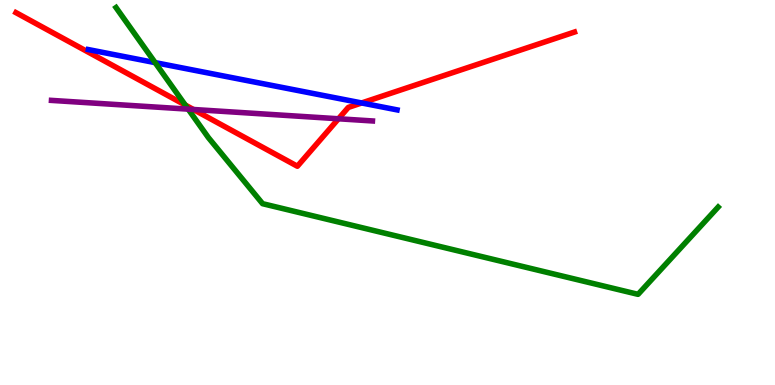[{'lines': ['blue', 'red'], 'intersections': [{'x': 4.67, 'y': 7.33}]}, {'lines': ['green', 'red'], 'intersections': [{'x': 2.39, 'y': 7.27}]}, {'lines': ['purple', 'red'], 'intersections': [{'x': 2.5, 'y': 7.16}, {'x': 4.37, 'y': 6.91}]}, {'lines': ['blue', 'green'], 'intersections': [{'x': 2.0, 'y': 8.37}]}, {'lines': ['blue', 'purple'], 'intersections': []}, {'lines': ['green', 'purple'], 'intersections': [{'x': 2.43, 'y': 7.17}]}]